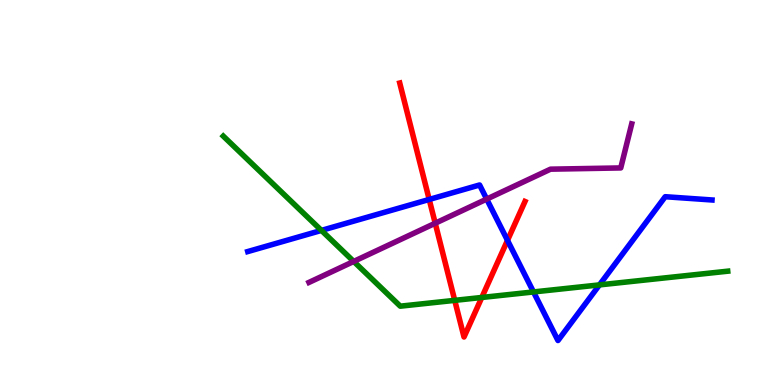[{'lines': ['blue', 'red'], 'intersections': [{'x': 5.54, 'y': 4.82}, {'x': 6.55, 'y': 3.76}]}, {'lines': ['green', 'red'], 'intersections': [{'x': 5.87, 'y': 2.2}, {'x': 6.22, 'y': 2.27}]}, {'lines': ['purple', 'red'], 'intersections': [{'x': 5.62, 'y': 4.2}]}, {'lines': ['blue', 'green'], 'intersections': [{'x': 4.15, 'y': 4.02}, {'x': 6.88, 'y': 2.42}, {'x': 7.73, 'y': 2.6}]}, {'lines': ['blue', 'purple'], 'intersections': [{'x': 6.28, 'y': 4.83}]}, {'lines': ['green', 'purple'], 'intersections': [{'x': 4.56, 'y': 3.21}]}]